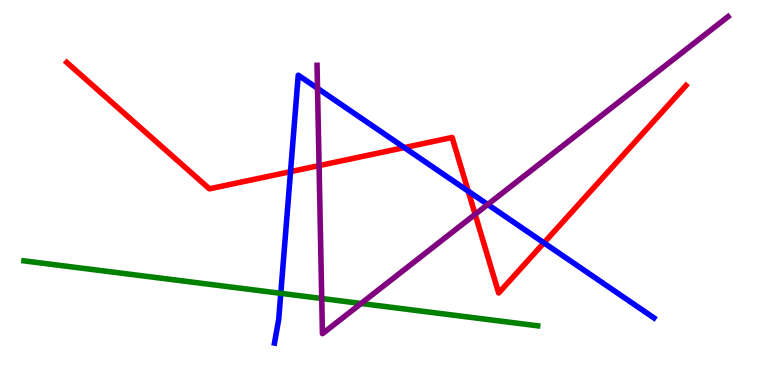[{'lines': ['blue', 'red'], 'intersections': [{'x': 3.75, 'y': 5.54}, {'x': 5.22, 'y': 6.17}, {'x': 6.04, 'y': 5.03}, {'x': 7.02, 'y': 3.69}]}, {'lines': ['green', 'red'], 'intersections': []}, {'lines': ['purple', 'red'], 'intersections': [{'x': 4.12, 'y': 5.7}, {'x': 6.13, 'y': 4.43}]}, {'lines': ['blue', 'green'], 'intersections': [{'x': 3.62, 'y': 2.38}]}, {'lines': ['blue', 'purple'], 'intersections': [{'x': 4.1, 'y': 7.71}, {'x': 6.29, 'y': 4.69}]}, {'lines': ['green', 'purple'], 'intersections': [{'x': 4.15, 'y': 2.25}, {'x': 4.66, 'y': 2.12}]}]